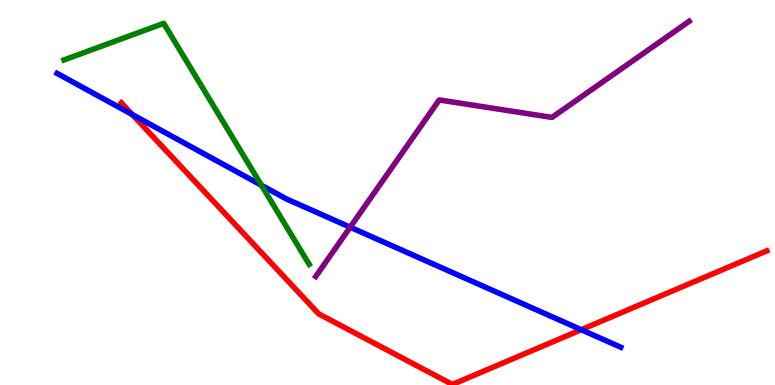[{'lines': ['blue', 'red'], 'intersections': [{'x': 1.71, 'y': 7.02}, {'x': 7.5, 'y': 1.44}]}, {'lines': ['green', 'red'], 'intersections': []}, {'lines': ['purple', 'red'], 'intersections': []}, {'lines': ['blue', 'green'], 'intersections': [{'x': 3.37, 'y': 5.19}]}, {'lines': ['blue', 'purple'], 'intersections': [{'x': 4.52, 'y': 4.1}]}, {'lines': ['green', 'purple'], 'intersections': []}]